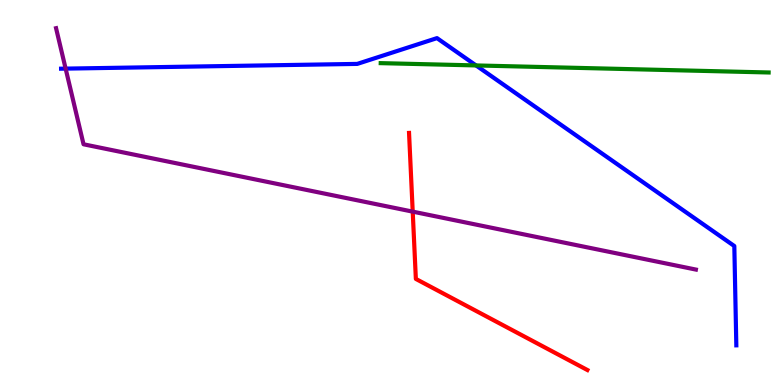[{'lines': ['blue', 'red'], 'intersections': []}, {'lines': ['green', 'red'], 'intersections': []}, {'lines': ['purple', 'red'], 'intersections': [{'x': 5.33, 'y': 4.5}]}, {'lines': ['blue', 'green'], 'intersections': [{'x': 6.14, 'y': 8.3}]}, {'lines': ['blue', 'purple'], 'intersections': [{'x': 0.847, 'y': 8.22}]}, {'lines': ['green', 'purple'], 'intersections': []}]